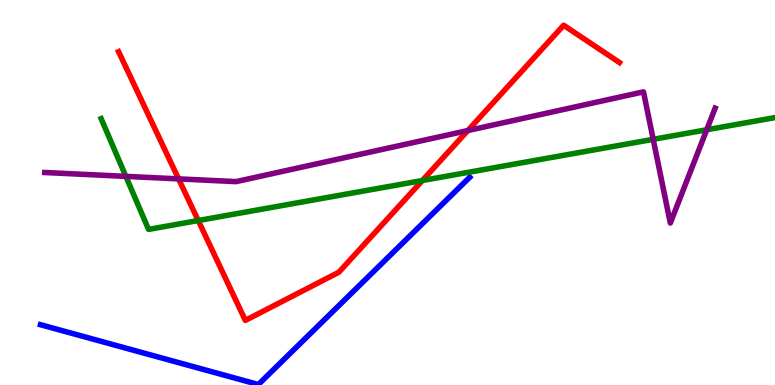[{'lines': ['blue', 'red'], 'intersections': []}, {'lines': ['green', 'red'], 'intersections': [{'x': 2.56, 'y': 4.27}, {'x': 5.45, 'y': 5.31}]}, {'lines': ['purple', 'red'], 'intersections': [{'x': 2.3, 'y': 5.35}, {'x': 6.04, 'y': 6.61}]}, {'lines': ['blue', 'green'], 'intersections': []}, {'lines': ['blue', 'purple'], 'intersections': []}, {'lines': ['green', 'purple'], 'intersections': [{'x': 1.62, 'y': 5.42}, {'x': 8.43, 'y': 6.38}, {'x': 9.12, 'y': 6.63}]}]